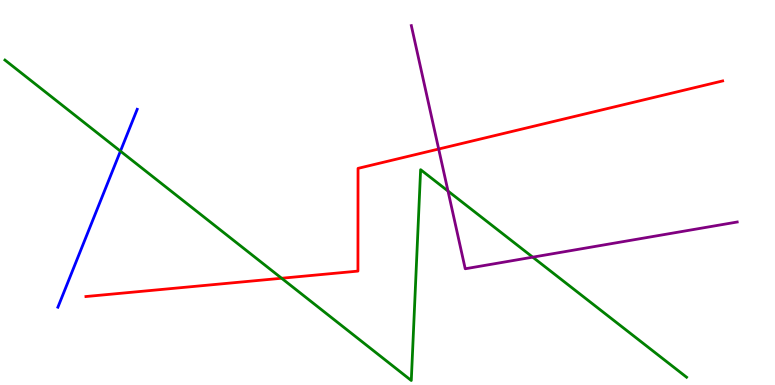[{'lines': ['blue', 'red'], 'intersections': []}, {'lines': ['green', 'red'], 'intersections': [{'x': 3.63, 'y': 2.77}]}, {'lines': ['purple', 'red'], 'intersections': [{'x': 5.66, 'y': 6.13}]}, {'lines': ['blue', 'green'], 'intersections': [{'x': 1.55, 'y': 6.07}]}, {'lines': ['blue', 'purple'], 'intersections': []}, {'lines': ['green', 'purple'], 'intersections': [{'x': 5.78, 'y': 5.04}, {'x': 6.87, 'y': 3.32}]}]